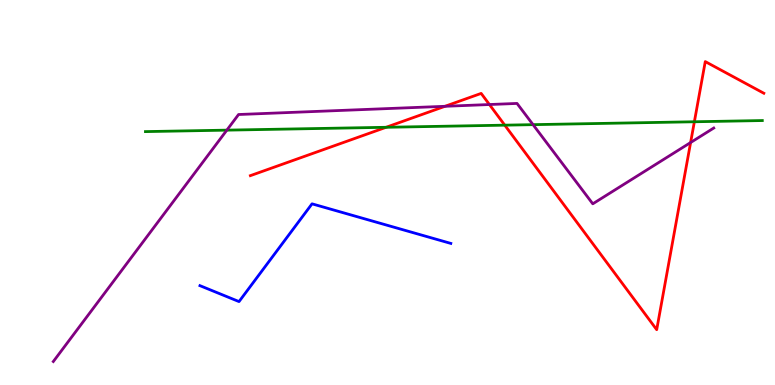[{'lines': ['blue', 'red'], 'intersections': []}, {'lines': ['green', 'red'], 'intersections': [{'x': 4.98, 'y': 6.69}, {'x': 6.51, 'y': 6.75}, {'x': 8.96, 'y': 6.84}]}, {'lines': ['purple', 'red'], 'intersections': [{'x': 5.74, 'y': 7.24}, {'x': 6.32, 'y': 7.28}, {'x': 8.91, 'y': 6.3}]}, {'lines': ['blue', 'green'], 'intersections': []}, {'lines': ['blue', 'purple'], 'intersections': []}, {'lines': ['green', 'purple'], 'intersections': [{'x': 2.93, 'y': 6.62}, {'x': 6.88, 'y': 6.76}]}]